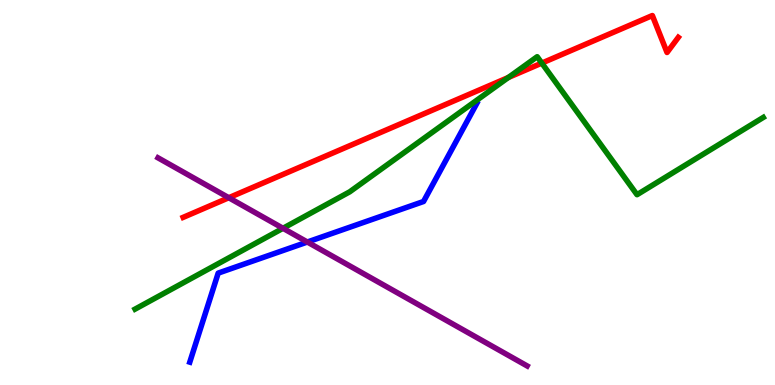[{'lines': ['blue', 'red'], 'intersections': []}, {'lines': ['green', 'red'], 'intersections': [{'x': 6.56, 'y': 7.99}, {'x': 6.99, 'y': 8.36}]}, {'lines': ['purple', 'red'], 'intersections': [{'x': 2.95, 'y': 4.86}]}, {'lines': ['blue', 'green'], 'intersections': []}, {'lines': ['blue', 'purple'], 'intersections': [{'x': 3.97, 'y': 3.71}]}, {'lines': ['green', 'purple'], 'intersections': [{'x': 3.65, 'y': 4.07}]}]